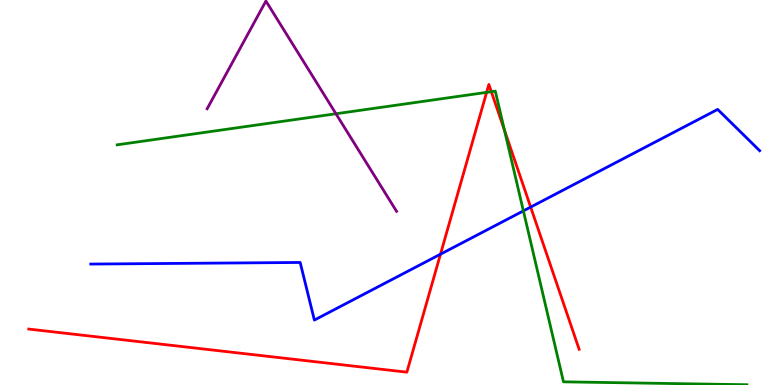[{'lines': ['blue', 'red'], 'intersections': [{'x': 5.68, 'y': 3.4}, {'x': 6.85, 'y': 4.62}]}, {'lines': ['green', 'red'], 'intersections': [{'x': 6.28, 'y': 7.6}, {'x': 6.34, 'y': 7.62}, {'x': 6.51, 'y': 6.62}]}, {'lines': ['purple', 'red'], 'intersections': []}, {'lines': ['blue', 'green'], 'intersections': [{'x': 6.75, 'y': 4.52}]}, {'lines': ['blue', 'purple'], 'intersections': []}, {'lines': ['green', 'purple'], 'intersections': [{'x': 4.33, 'y': 7.05}]}]